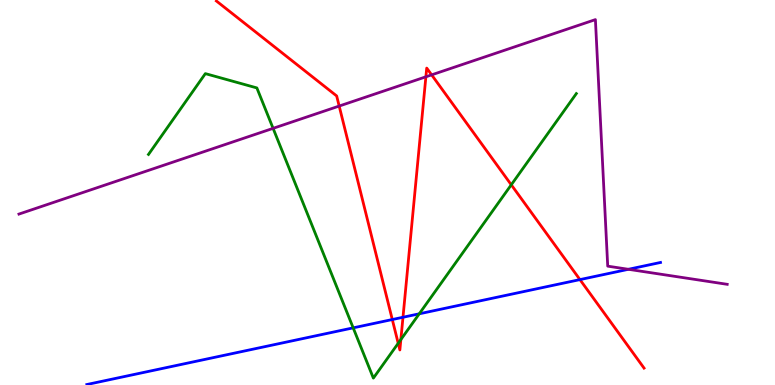[{'lines': ['blue', 'red'], 'intersections': [{'x': 5.06, 'y': 1.7}, {'x': 5.2, 'y': 1.76}, {'x': 7.48, 'y': 2.74}]}, {'lines': ['green', 'red'], 'intersections': [{'x': 5.14, 'y': 1.08}, {'x': 5.17, 'y': 1.18}, {'x': 6.6, 'y': 5.2}]}, {'lines': ['purple', 'red'], 'intersections': [{'x': 4.38, 'y': 7.25}, {'x': 5.5, 'y': 8.01}, {'x': 5.57, 'y': 8.06}]}, {'lines': ['blue', 'green'], 'intersections': [{'x': 4.56, 'y': 1.48}, {'x': 5.41, 'y': 1.85}]}, {'lines': ['blue', 'purple'], 'intersections': [{'x': 8.11, 'y': 3.01}]}, {'lines': ['green', 'purple'], 'intersections': [{'x': 3.52, 'y': 6.67}]}]